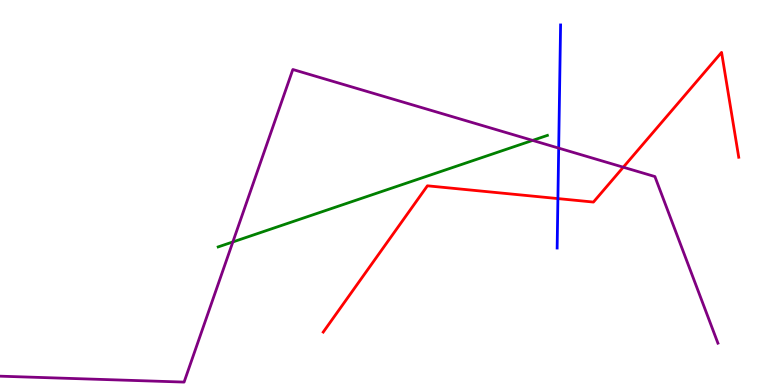[{'lines': ['blue', 'red'], 'intersections': [{'x': 7.2, 'y': 4.84}]}, {'lines': ['green', 'red'], 'intersections': []}, {'lines': ['purple', 'red'], 'intersections': [{'x': 8.04, 'y': 5.66}]}, {'lines': ['blue', 'green'], 'intersections': []}, {'lines': ['blue', 'purple'], 'intersections': [{'x': 7.21, 'y': 6.15}]}, {'lines': ['green', 'purple'], 'intersections': [{'x': 3.0, 'y': 3.72}, {'x': 6.87, 'y': 6.35}]}]